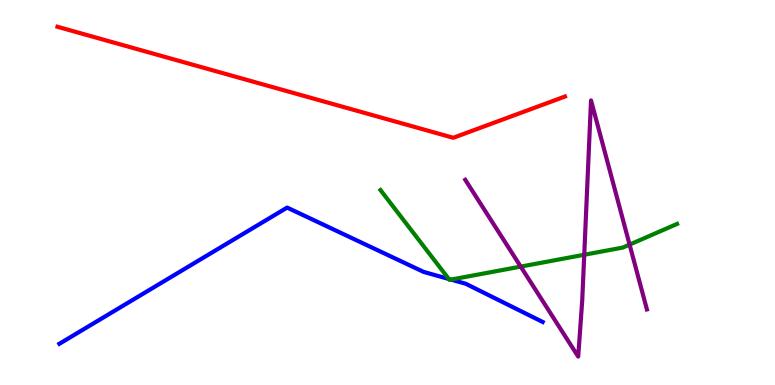[{'lines': ['blue', 'red'], 'intersections': []}, {'lines': ['green', 'red'], 'intersections': []}, {'lines': ['purple', 'red'], 'intersections': []}, {'lines': ['blue', 'green'], 'intersections': [{'x': 5.79, 'y': 2.75}, {'x': 5.82, 'y': 2.74}]}, {'lines': ['blue', 'purple'], 'intersections': []}, {'lines': ['green', 'purple'], 'intersections': [{'x': 6.72, 'y': 3.08}, {'x': 7.54, 'y': 3.38}, {'x': 8.12, 'y': 3.65}]}]